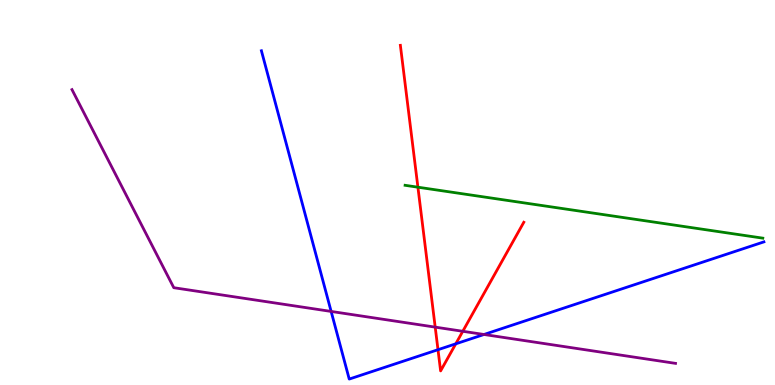[{'lines': ['blue', 'red'], 'intersections': [{'x': 5.65, 'y': 0.917}, {'x': 5.88, 'y': 1.07}]}, {'lines': ['green', 'red'], 'intersections': [{'x': 5.39, 'y': 5.14}]}, {'lines': ['purple', 'red'], 'intersections': [{'x': 5.62, 'y': 1.5}, {'x': 5.97, 'y': 1.4}]}, {'lines': ['blue', 'green'], 'intersections': []}, {'lines': ['blue', 'purple'], 'intersections': [{'x': 4.27, 'y': 1.91}, {'x': 6.25, 'y': 1.31}]}, {'lines': ['green', 'purple'], 'intersections': []}]